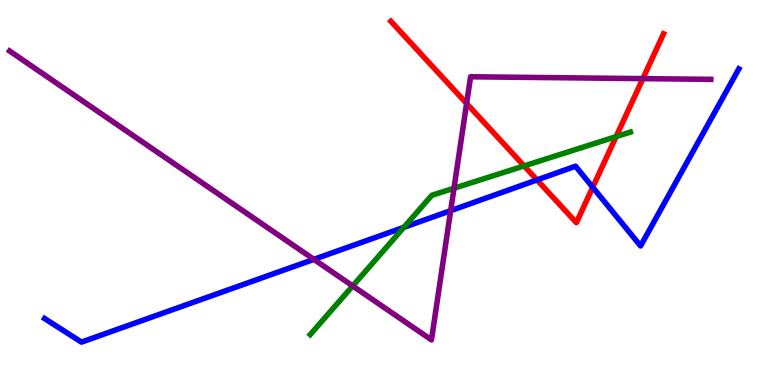[{'lines': ['blue', 'red'], 'intersections': [{'x': 6.93, 'y': 5.33}, {'x': 7.65, 'y': 5.14}]}, {'lines': ['green', 'red'], 'intersections': [{'x': 6.76, 'y': 5.69}, {'x': 7.95, 'y': 6.45}]}, {'lines': ['purple', 'red'], 'intersections': [{'x': 6.02, 'y': 7.31}, {'x': 8.3, 'y': 7.96}]}, {'lines': ['blue', 'green'], 'intersections': [{'x': 5.21, 'y': 4.1}]}, {'lines': ['blue', 'purple'], 'intersections': [{'x': 4.05, 'y': 3.26}, {'x': 5.82, 'y': 4.53}]}, {'lines': ['green', 'purple'], 'intersections': [{'x': 4.55, 'y': 2.57}, {'x': 5.86, 'y': 5.11}]}]